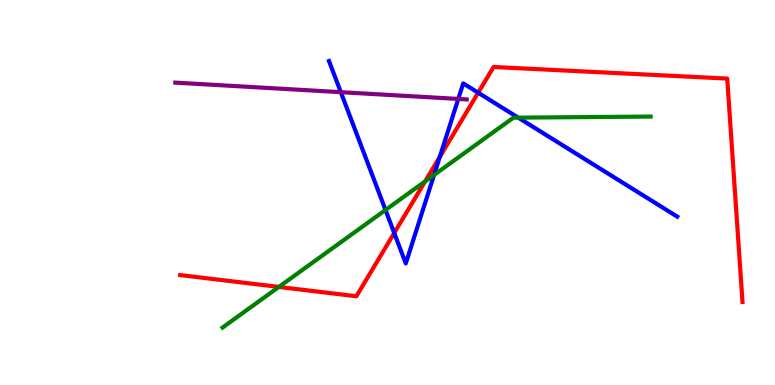[{'lines': ['blue', 'red'], 'intersections': [{'x': 5.09, 'y': 3.95}, {'x': 5.68, 'y': 5.93}, {'x': 6.17, 'y': 7.59}]}, {'lines': ['green', 'red'], 'intersections': [{'x': 3.6, 'y': 2.55}, {'x': 5.49, 'y': 5.29}]}, {'lines': ['purple', 'red'], 'intersections': []}, {'lines': ['blue', 'green'], 'intersections': [{'x': 4.97, 'y': 4.55}, {'x': 5.6, 'y': 5.46}, {'x': 6.69, 'y': 6.94}]}, {'lines': ['blue', 'purple'], 'intersections': [{'x': 4.4, 'y': 7.61}, {'x': 5.91, 'y': 7.43}]}, {'lines': ['green', 'purple'], 'intersections': []}]